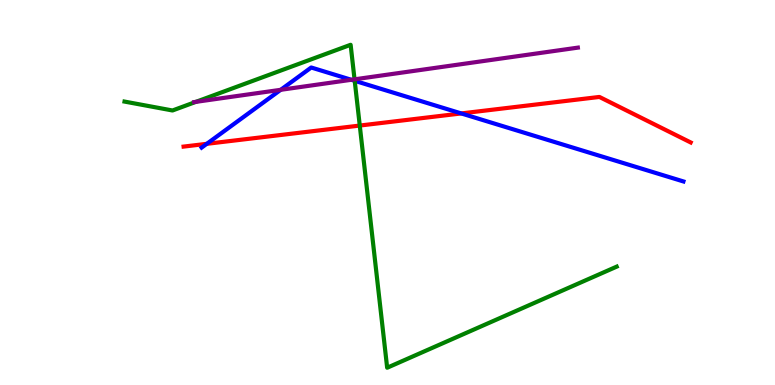[{'lines': ['blue', 'red'], 'intersections': [{'x': 2.67, 'y': 6.26}, {'x': 5.95, 'y': 7.05}]}, {'lines': ['green', 'red'], 'intersections': [{'x': 4.64, 'y': 6.74}]}, {'lines': ['purple', 'red'], 'intersections': []}, {'lines': ['blue', 'green'], 'intersections': [{'x': 4.58, 'y': 7.9}]}, {'lines': ['blue', 'purple'], 'intersections': [{'x': 3.62, 'y': 7.67}, {'x': 4.53, 'y': 7.93}]}, {'lines': ['green', 'purple'], 'intersections': [{'x': 2.53, 'y': 7.35}, {'x': 4.57, 'y': 7.94}]}]